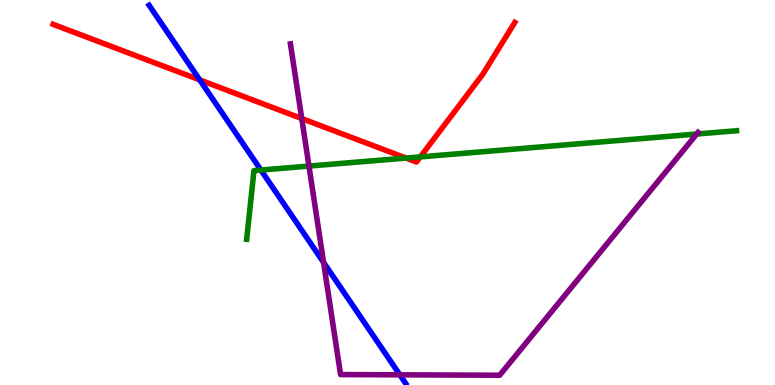[{'lines': ['blue', 'red'], 'intersections': [{'x': 2.58, 'y': 7.92}]}, {'lines': ['green', 'red'], 'intersections': [{'x': 5.24, 'y': 5.89}, {'x': 5.42, 'y': 5.93}]}, {'lines': ['purple', 'red'], 'intersections': [{'x': 3.89, 'y': 6.92}]}, {'lines': ['blue', 'green'], 'intersections': [{'x': 3.37, 'y': 5.58}]}, {'lines': ['blue', 'purple'], 'intersections': [{'x': 4.18, 'y': 3.18}, {'x': 5.16, 'y': 0.264}]}, {'lines': ['green', 'purple'], 'intersections': [{'x': 3.99, 'y': 5.69}, {'x': 8.99, 'y': 6.52}]}]